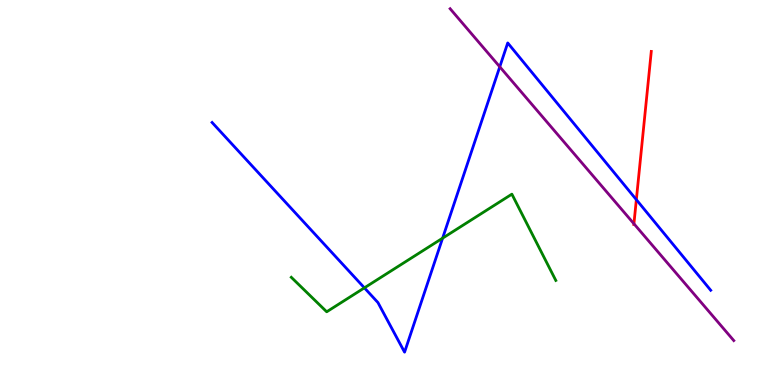[{'lines': ['blue', 'red'], 'intersections': [{'x': 8.21, 'y': 4.81}]}, {'lines': ['green', 'red'], 'intersections': []}, {'lines': ['purple', 'red'], 'intersections': [{'x': 8.18, 'y': 4.19}]}, {'lines': ['blue', 'green'], 'intersections': [{'x': 4.7, 'y': 2.52}, {'x': 5.71, 'y': 3.81}]}, {'lines': ['blue', 'purple'], 'intersections': [{'x': 6.45, 'y': 8.27}]}, {'lines': ['green', 'purple'], 'intersections': []}]